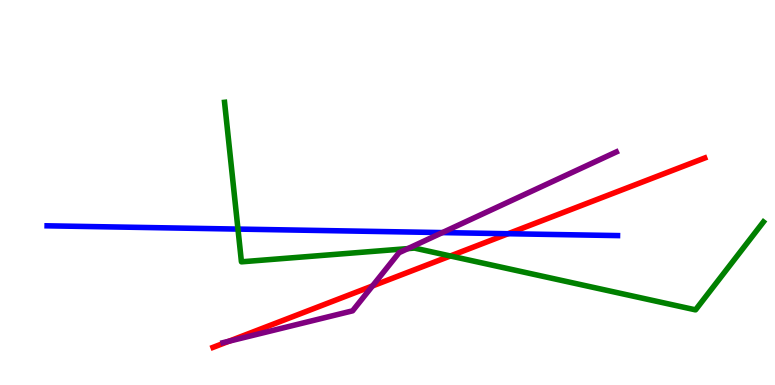[{'lines': ['blue', 'red'], 'intersections': [{'x': 6.56, 'y': 3.93}]}, {'lines': ['green', 'red'], 'intersections': [{'x': 5.81, 'y': 3.35}]}, {'lines': ['purple', 'red'], 'intersections': [{'x': 2.96, 'y': 1.14}, {'x': 4.81, 'y': 2.57}]}, {'lines': ['blue', 'green'], 'intersections': [{'x': 3.07, 'y': 4.05}]}, {'lines': ['blue', 'purple'], 'intersections': [{'x': 5.71, 'y': 3.96}]}, {'lines': ['green', 'purple'], 'intersections': [{'x': 5.26, 'y': 3.54}]}]